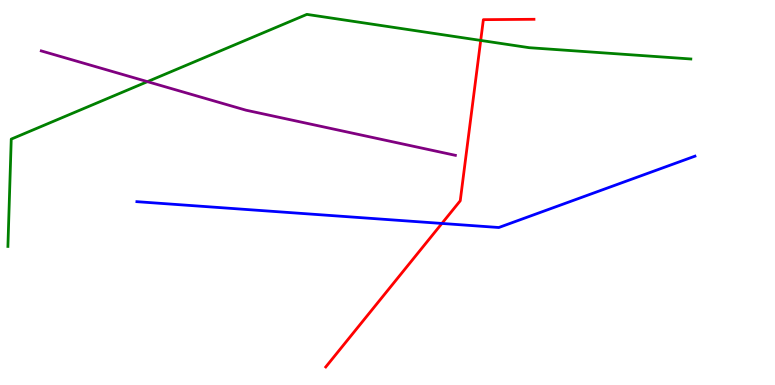[{'lines': ['blue', 'red'], 'intersections': [{'x': 5.7, 'y': 4.2}]}, {'lines': ['green', 'red'], 'intersections': [{'x': 6.2, 'y': 8.95}]}, {'lines': ['purple', 'red'], 'intersections': []}, {'lines': ['blue', 'green'], 'intersections': []}, {'lines': ['blue', 'purple'], 'intersections': []}, {'lines': ['green', 'purple'], 'intersections': [{'x': 1.9, 'y': 7.88}]}]